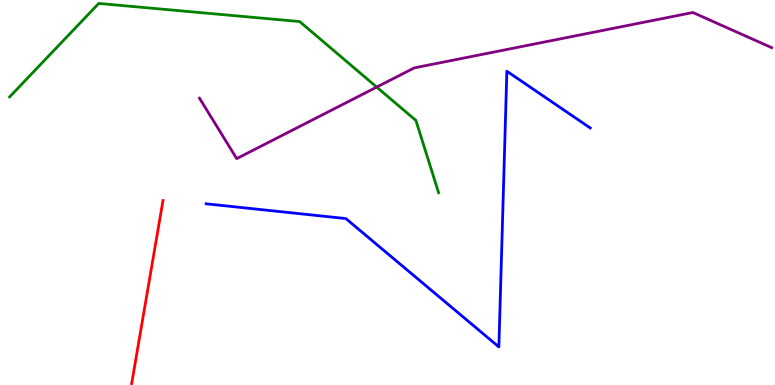[{'lines': ['blue', 'red'], 'intersections': []}, {'lines': ['green', 'red'], 'intersections': []}, {'lines': ['purple', 'red'], 'intersections': []}, {'lines': ['blue', 'green'], 'intersections': []}, {'lines': ['blue', 'purple'], 'intersections': []}, {'lines': ['green', 'purple'], 'intersections': [{'x': 4.86, 'y': 7.74}]}]